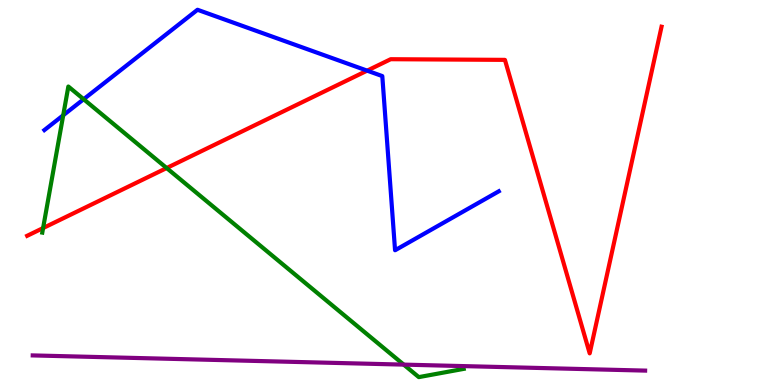[{'lines': ['blue', 'red'], 'intersections': [{'x': 4.74, 'y': 8.16}]}, {'lines': ['green', 'red'], 'intersections': [{'x': 0.556, 'y': 4.08}, {'x': 2.15, 'y': 5.64}]}, {'lines': ['purple', 'red'], 'intersections': []}, {'lines': ['blue', 'green'], 'intersections': [{'x': 0.816, 'y': 7.01}, {'x': 1.08, 'y': 7.42}]}, {'lines': ['blue', 'purple'], 'intersections': []}, {'lines': ['green', 'purple'], 'intersections': [{'x': 5.21, 'y': 0.529}]}]